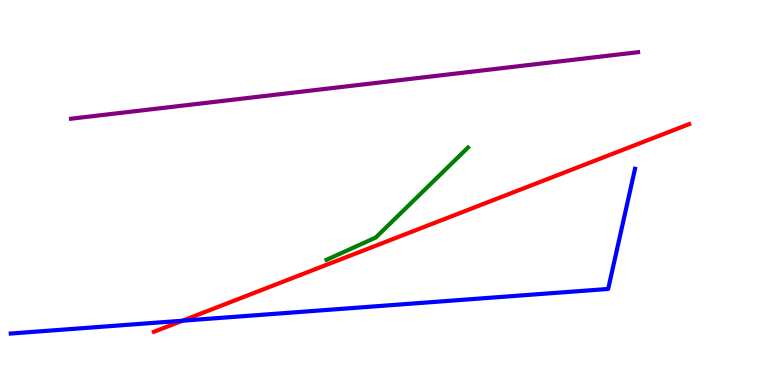[{'lines': ['blue', 'red'], 'intersections': [{'x': 2.35, 'y': 1.67}]}, {'lines': ['green', 'red'], 'intersections': []}, {'lines': ['purple', 'red'], 'intersections': []}, {'lines': ['blue', 'green'], 'intersections': []}, {'lines': ['blue', 'purple'], 'intersections': []}, {'lines': ['green', 'purple'], 'intersections': []}]